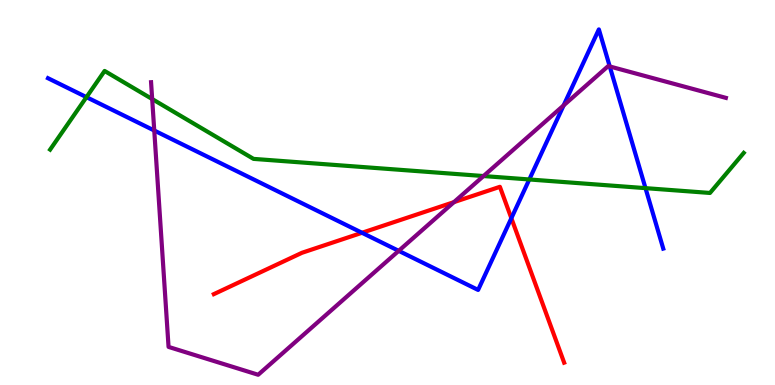[{'lines': ['blue', 'red'], 'intersections': [{'x': 4.67, 'y': 3.95}, {'x': 6.6, 'y': 4.33}]}, {'lines': ['green', 'red'], 'intersections': []}, {'lines': ['purple', 'red'], 'intersections': [{'x': 5.86, 'y': 4.75}]}, {'lines': ['blue', 'green'], 'intersections': [{'x': 1.12, 'y': 7.48}, {'x': 6.83, 'y': 5.34}, {'x': 8.33, 'y': 5.11}]}, {'lines': ['blue', 'purple'], 'intersections': [{'x': 1.99, 'y': 6.61}, {'x': 5.14, 'y': 3.48}, {'x': 7.27, 'y': 7.26}, {'x': 7.87, 'y': 8.27}]}, {'lines': ['green', 'purple'], 'intersections': [{'x': 1.96, 'y': 7.43}, {'x': 6.24, 'y': 5.43}]}]